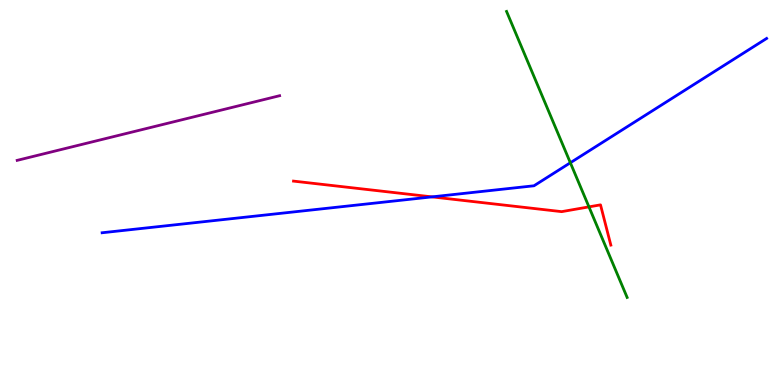[{'lines': ['blue', 'red'], 'intersections': [{'x': 5.57, 'y': 4.89}]}, {'lines': ['green', 'red'], 'intersections': [{'x': 7.6, 'y': 4.63}]}, {'lines': ['purple', 'red'], 'intersections': []}, {'lines': ['blue', 'green'], 'intersections': [{'x': 7.36, 'y': 5.77}]}, {'lines': ['blue', 'purple'], 'intersections': []}, {'lines': ['green', 'purple'], 'intersections': []}]